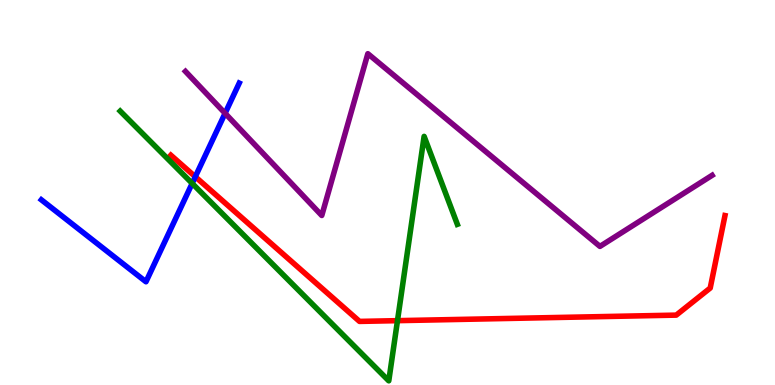[{'lines': ['blue', 'red'], 'intersections': [{'x': 2.52, 'y': 5.41}]}, {'lines': ['green', 'red'], 'intersections': [{'x': 5.13, 'y': 1.67}]}, {'lines': ['purple', 'red'], 'intersections': []}, {'lines': ['blue', 'green'], 'intersections': [{'x': 2.48, 'y': 5.24}]}, {'lines': ['blue', 'purple'], 'intersections': [{'x': 2.9, 'y': 7.06}]}, {'lines': ['green', 'purple'], 'intersections': []}]